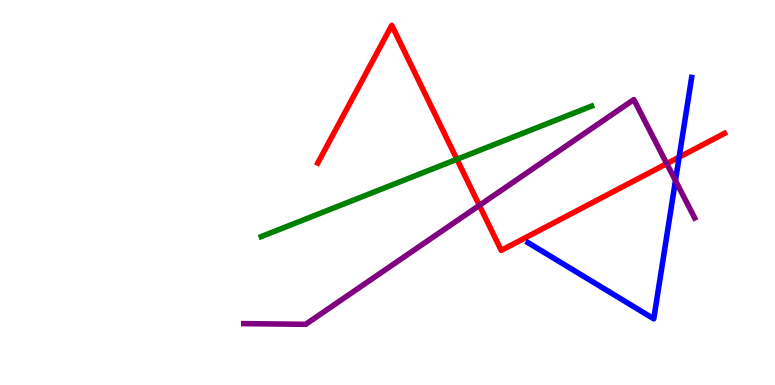[{'lines': ['blue', 'red'], 'intersections': [{'x': 8.76, 'y': 5.92}]}, {'lines': ['green', 'red'], 'intersections': [{'x': 5.9, 'y': 5.86}]}, {'lines': ['purple', 'red'], 'intersections': [{'x': 6.19, 'y': 4.67}, {'x': 8.6, 'y': 5.75}]}, {'lines': ['blue', 'green'], 'intersections': []}, {'lines': ['blue', 'purple'], 'intersections': [{'x': 8.72, 'y': 5.31}]}, {'lines': ['green', 'purple'], 'intersections': []}]